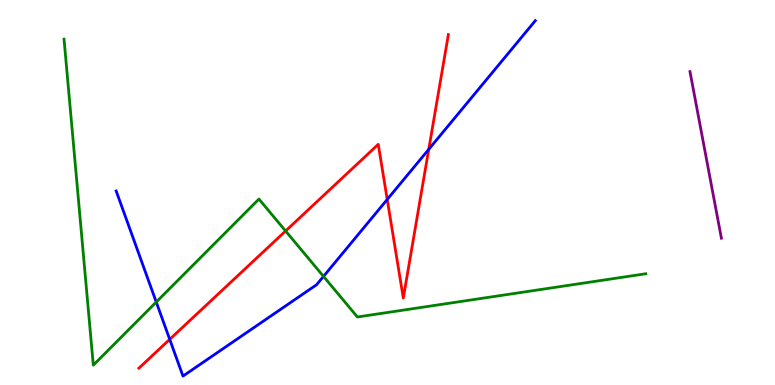[{'lines': ['blue', 'red'], 'intersections': [{'x': 2.19, 'y': 1.19}, {'x': 5.0, 'y': 4.82}, {'x': 5.53, 'y': 6.12}]}, {'lines': ['green', 'red'], 'intersections': [{'x': 3.69, 'y': 4.0}]}, {'lines': ['purple', 'red'], 'intersections': []}, {'lines': ['blue', 'green'], 'intersections': [{'x': 2.02, 'y': 2.15}, {'x': 4.17, 'y': 2.82}]}, {'lines': ['blue', 'purple'], 'intersections': []}, {'lines': ['green', 'purple'], 'intersections': []}]